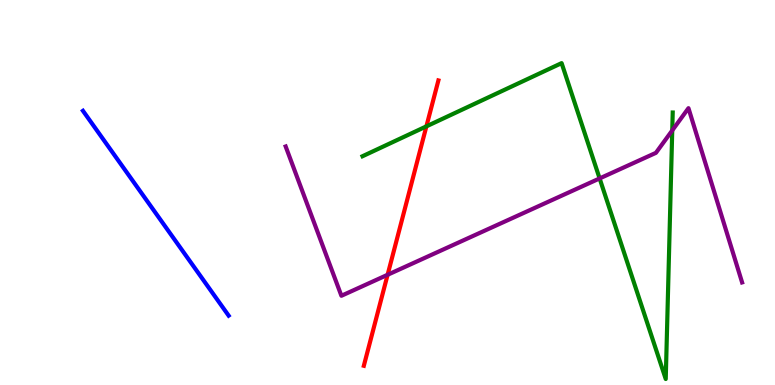[{'lines': ['blue', 'red'], 'intersections': []}, {'lines': ['green', 'red'], 'intersections': [{'x': 5.5, 'y': 6.72}]}, {'lines': ['purple', 'red'], 'intersections': [{'x': 5.0, 'y': 2.86}]}, {'lines': ['blue', 'green'], 'intersections': []}, {'lines': ['blue', 'purple'], 'intersections': []}, {'lines': ['green', 'purple'], 'intersections': [{'x': 7.74, 'y': 5.37}, {'x': 8.67, 'y': 6.61}]}]